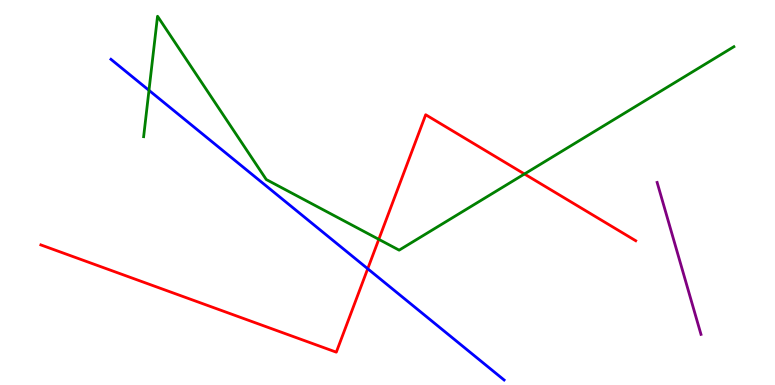[{'lines': ['blue', 'red'], 'intersections': [{'x': 4.74, 'y': 3.02}]}, {'lines': ['green', 'red'], 'intersections': [{'x': 4.89, 'y': 3.78}, {'x': 6.77, 'y': 5.48}]}, {'lines': ['purple', 'red'], 'intersections': []}, {'lines': ['blue', 'green'], 'intersections': [{'x': 1.92, 'y': 7.65}]}, {'lines': ['blue', 'purple'], 'intersections': []}, {'lines': ['green', 'purple'], 'intersections': []}]